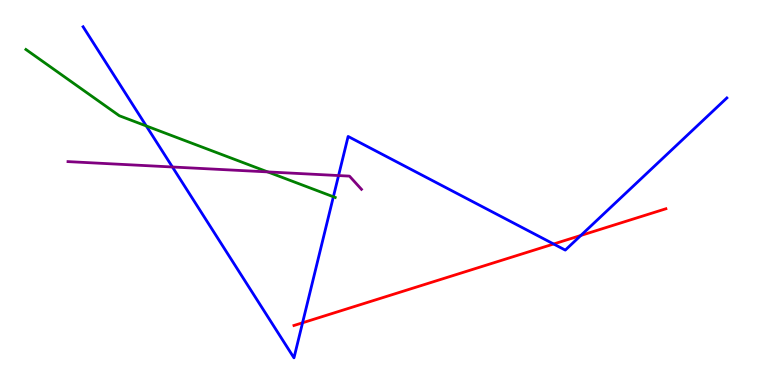[{'lines': ['blue', 'red'], 'intersections': [{'x': 3.9, 'y': 1.62}, {'x': 7.14, 'y': 3.66}, {'x': 7.49, 'y': 3.88}]}, {'lines': ['green', 'red'], 'intersections': []}, {'lines': ['purple', 'red'], 'intersections': []}, {'lines': ['blue', 'green'], 'intersections': [{'x': 1.89, 'y': 6.73}, {'x': 4.3, 'y': 4.89}]}, {'lines': ['blue', 'purple'], 'intersections': [{'x': 2.22, 'y': 5.66}, {'x': 4.37, 'y': 5.44}]}, {'lines': ['green', 'purple'], 'intersections': [{'x': 3.45, 'y': 5.53}]}]